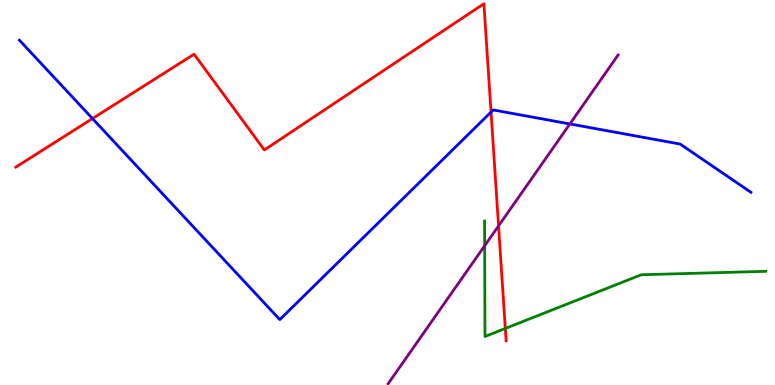[{'lines': ['blue', 'red'], 'intersections': [{'x': 1.19, 'y': 6.92}, {'x': 6.34, 'y': 7.09}]}, {'lines': ['green', 'red'], 'intersections': [{'x': 6.52, 'y': 1.47}]}, {'lines': ['purple', 'red'], 'intersections': [{'x': 6.43, 'y': 4.13}]}, {'lines': ['blue', 'green'], 'intersections': []}, {'lines': ['blue', 'purple'], 'intersections': [{'x': 7.35, 'y': 6.78}]}, {'lines': ['green', 'purple'], 'intersections': [{'x': 6.25, 'y': 3.62}]}]